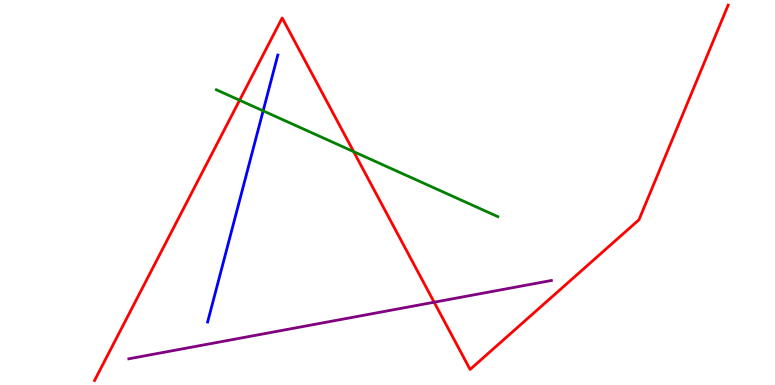[{'lines': ['blue', 'red'], 'intersections': []}, {'lines': ['green', 'red'], 'intersections': [{'x': 3.09, 'y': 7.4}, {'x': 4.56, 'y': 6.06}]}, {'lines': ['purple', 'red'], 'intersections': [{'x': 5.6, 'y': 2.15}]}, {'lines': ['blue', 'green'], 'intersections': [{'x': 3.4, 'y': 7.12}]}, {'lines': ['blue', 'purple'], 'intersections': []}, {'lines': ['green', 'purple'], 'intersections': []}]